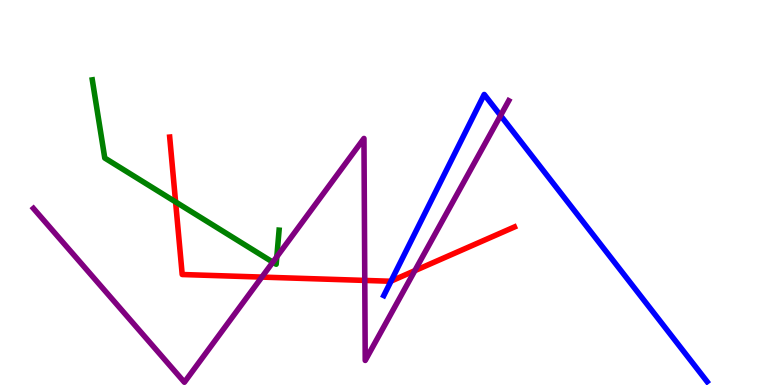[{'lines': ['blue', 'red'], 'intersections': [{'x': 5.05, 'y': 2.7}]}, {'lines': ['green', 'red'], 'intersections': [{'x': 2.27, 'y': 4.76}]}, {'lines': ['purple', 'red'], 'intersections': [{'x': 3.38, 'y': 2.8}, {'x': 4.71, 'y': 2.72}, {'x': 5.35, 'y': 2.97}]}, {'lines': ['blue', 'green'], 'intersections': []}, {'lines': ['blue', 'purple'], 'intersections': [{'x': 6.46, 'y': 7.0}]}, {'lines': ['green', 'purple'], 'intersections': [{'x': 3.52, 'y': 3.19}, {'x': 3.57, 'y': 3.33}]}]